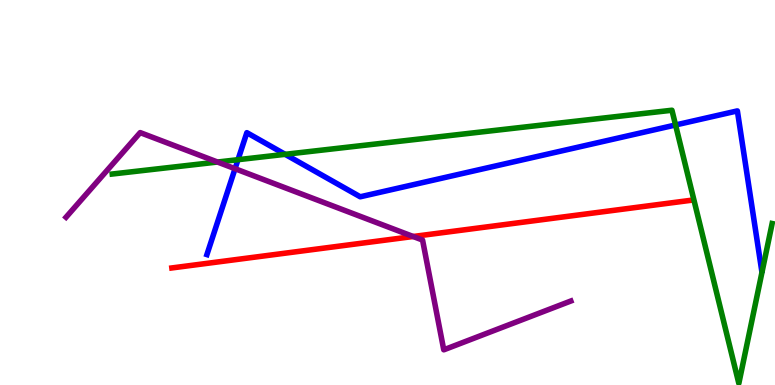[{'lines': ['blue', 'red'], 'intersections': []}, {'lines': ['green', 'red'], 'intersections': []}, {'lines': ['purple', 'red'], 'intersections': [{'x': 5.33, 'y': 3.86}]}, {'lines': ['blue', 'green'], 'intersections': [{'x': 3.07, 'y': 5.85}, {'x': 3.68, 'y': 5.99}, {'x': 8.72, 'y': 6.75}]}, {'lines': ['blue', 'purple'], 'intersections': [{'x': 3.03, 'y': 5.62}]}, {'lines': ['green', 'purple'], 'intersections': [{'x': 2.81, 'y': 5.79}]}]